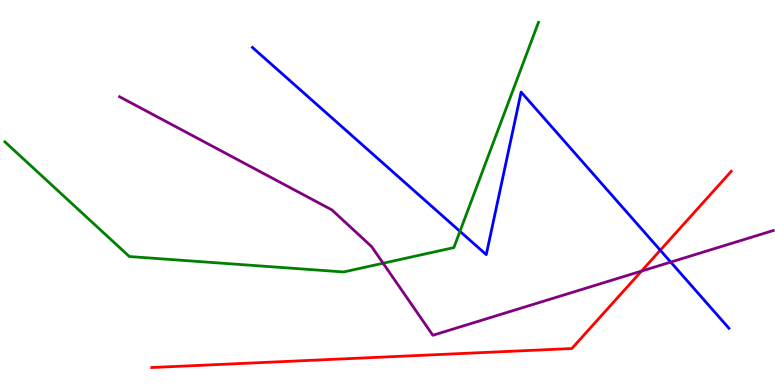[{'lines': ['blue', 'red'], 'intersections': [{'x': 8.52, 'y': 3.5}]}, {'lines': ['green', 'red'], 'intersections': []}, {'lines': ['purple', 'red'], 'intersections': [{'x': 8.28, 'y': 2.96}]}, {'lines': ['blue', 'green'], 'intersections': [{'x': 5.94, 'y': 3.99}]}, {'lines': ['blue', 'purple'], 'intersections': [{'x': 8.65, 'y': 3.19}]}, {'lines': ['green', 'purple'], 'intersections': [{'x': 4.94, 'y': 3.16}]}]